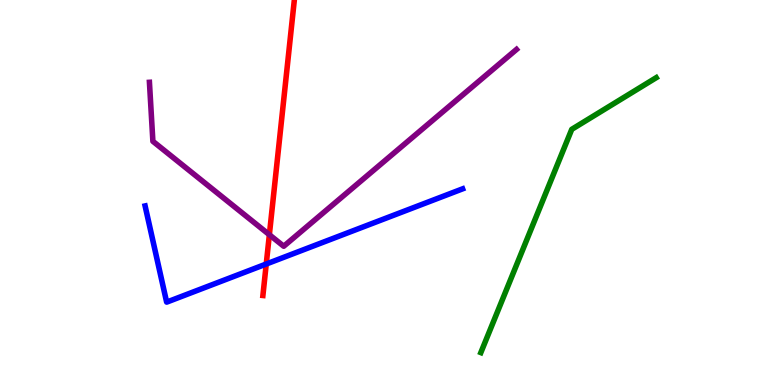[{'lines': ['blue', 'red'], 'intersections': [{'x': 3.44, 'y': 3.14}]}, {'lines': ['green', 'red'], 'intersections': []}, {'lines': ['purple', 'red'], 'intersections': [{'x': 3.48, 'y': 3.9}]}, {'lines': ['blue', 'green'], 'intersections': []}, {'lines': ['blue', 'purple'], 'intersections': []}, {'lines': ['green', 'purple'], 'intersections': []}]